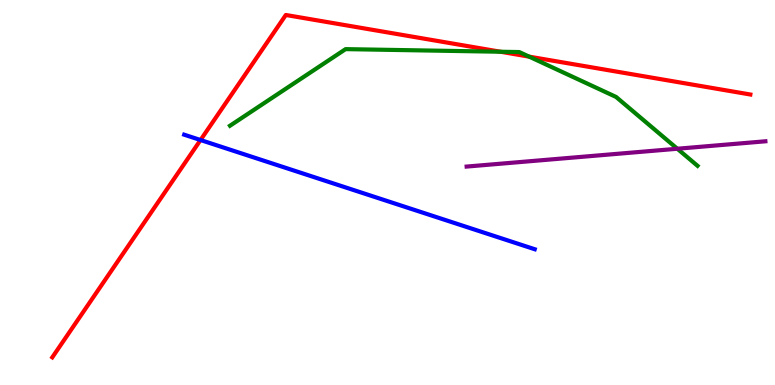[{'lines': ['blue', 'red'], 'intersections': [{'x': 2.59, 'y': 6.36}]}, {'lines': ['green', 'red'], 'intersections': [{'x': 6.46, 'y': 8.66}, {'x': 6.83, 'y': 8.53}]}, {'lines': ['purple', 'red'], 'intersections': []}, {'lines': ['blue', 'green'], 'intersections': []}, {'lines': ['blue', 'purple'], 'intersections': []}, {'lines': ['green', 'purple'], 'intersections': [{'x': 8.74, 'y': 6.14}]}]